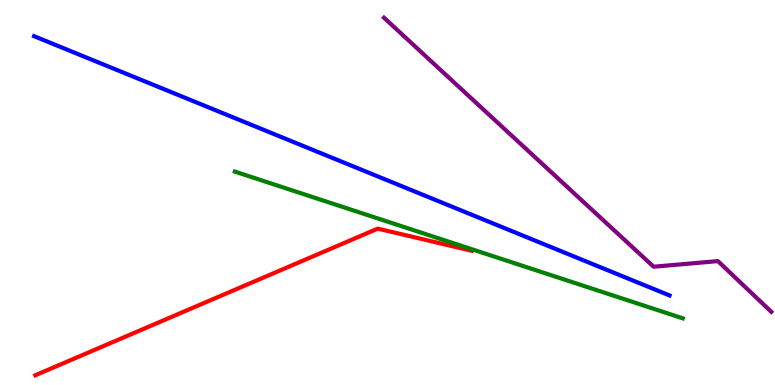[{'lines': ['blue', 'red'], 'intersections': []}, {'lines': ['green', 'red'], 'intersections': []}, {'lines': ['purple', 'red'], 'intersections': []}, {'lines': ['blue', 'green'], 'intersections': []}, {'lines': ['blue', 'purple'], 'intersections': []}, {'lines': ['green', 'purple'], 'intersections': []}]